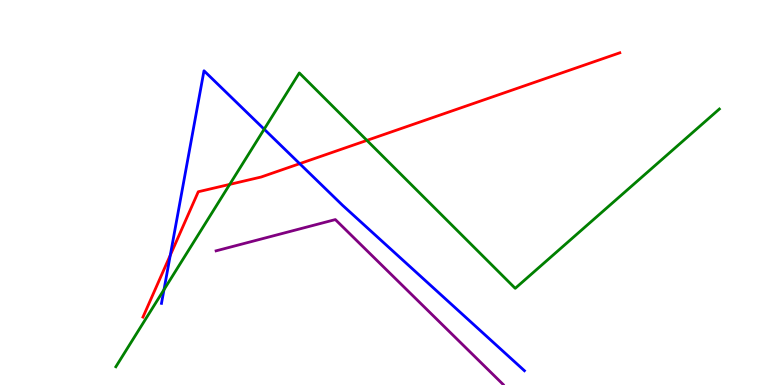[{'lines': ['blue', 'red'], 'intersections': [{'x': 2.2, 'y': 3.37}, {'x': 3.87, 'y': 5.75}]}, {'lines': ['green', 'red'], 'intersections': [{'x': 2.96, 'y': 5.21}, {'x': 4.73, 'y': 6.35}]}, {'lines': ['purple', 'red'], 'intersections': []}, {'lines': ['blue', 'green'], 'intersections': [{'x': 2.12, 'y': 2.48}, {'x': 3.41, 'y': 6.64}]}, {'lines': ['blue', 'purple'], 'intersections': []}, {'lines': ['green', 'purple'], 'intersections': []}]